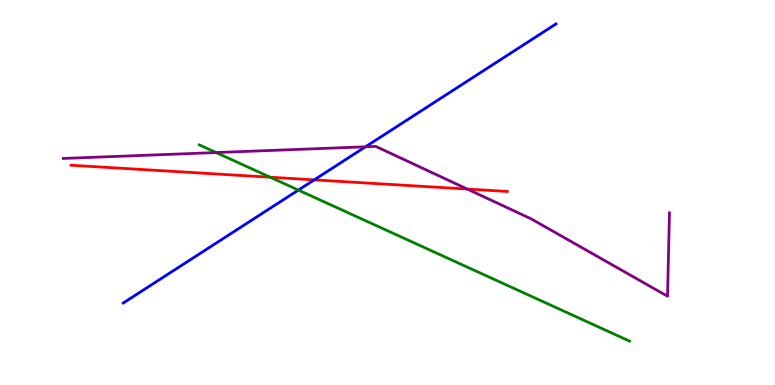[{'lines': ['blue', 'red'], 'intersections': [{'x': 4.05, 'y': 5.33}]}, {'lines': ['green', 'red'], 'intersections': [{'x': 3.49, 'y': 5.4}]}, {'lines': ['purple', 'red'], 'intersections': [{'x': 6.03, 'y': 5.09}]}, {'lines': ['blue', 'green'], 'intersections': [{'x': 3.85, 'y': 5.06}]}, {'lines': ['blue', 'purple'], 'intersections': [{'x': 4.72, 'y': 6.19}]}, {'lines': ['green', 'purple'], 'intersections': [{'x': 2.79, 'y': 6.04}]}]